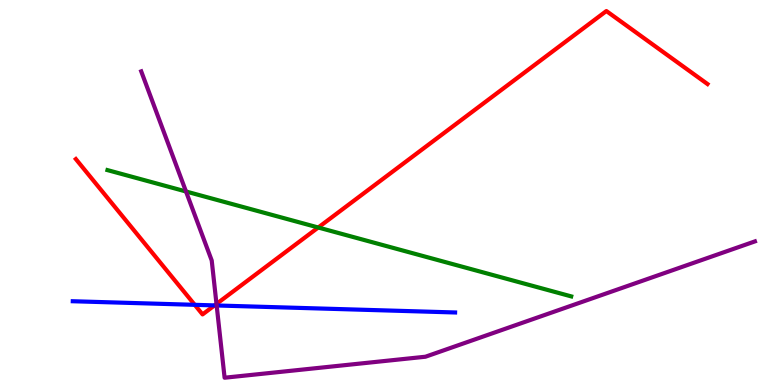[{'lines': ['blue', 'red'], 'intersections': [{'x': 2.51, 'y': 2.08}, {'x': 2.77, 'y': 2.07}]}, {'lines': ['green', 'red'], 'intersections': [{'x': 4.11, 'y': 4.09}]}, {'lines': ['purple', 'red'], 'intersections': [{'x': 2.79, 'y': 2.11}]}, {'lines': ['blue', 'green'], 'intersections': []}, {'lines': ['blue', 'purple'], 'intersections': [{'x': 2.8, 'y': 2.07}]}, {'lines': ['green', 'purple'], 'intersections': [{'x': 2.4, 'y': 5.03}]}]